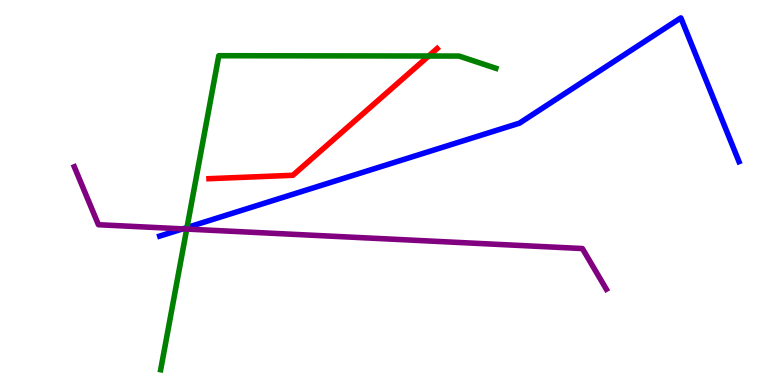[{'lines': ['blue', 'red'], 'intersections': []}, {'lines': ['green', 'red'], 'intersections': [{'x': 5.53, 'y': 8.55}]}, {'lines': ['purple', 'red'], 'intersections': []}, {'lines': ['blue', 'green'], 'intersections': [{'x': 2.41, 'y': 4.09}]}, {'lines': ['blue', 'purple'], 'intersections': [{'x': 2.36, 'y': 4.06}]}, {'lines': ['green', 'purple'], 'intersections': [{'x': 2.41, 'y': 4.05}]}]